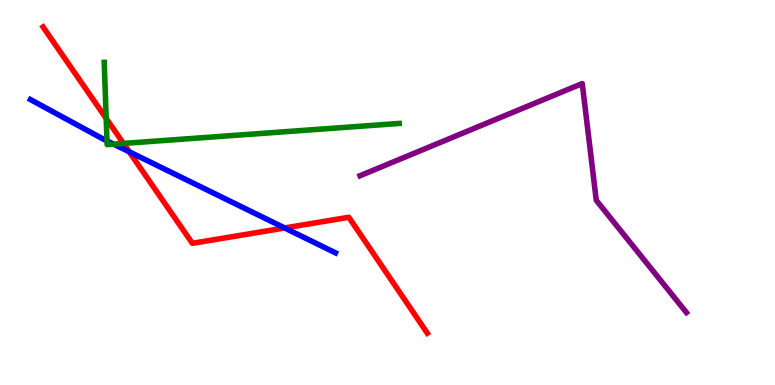[{'lines': ['blue', 'red'], 'intersections': [{'x': 1.67, 'y': 6.06}, {'x': 3.67, 'y': 4.08}]}, {'lines': ['green', 'red'], 'intersections': [{'x': 1.37, 'y': 6.92}, {'x': 1.59, 'y': 6.27}]}, {'lines': ['purple', 'red'], 'intersections': []}, {'lines': ['blue', 'green'], 'intersections': [{'x': 1.38, 'y': 6.34}, {'x': 1.47, 'y': 6.26}]}, {'lines': ['blue', 'purple'], 'intersections': []}, {'lines': ['green', 'purple'], 'intersections': []}]